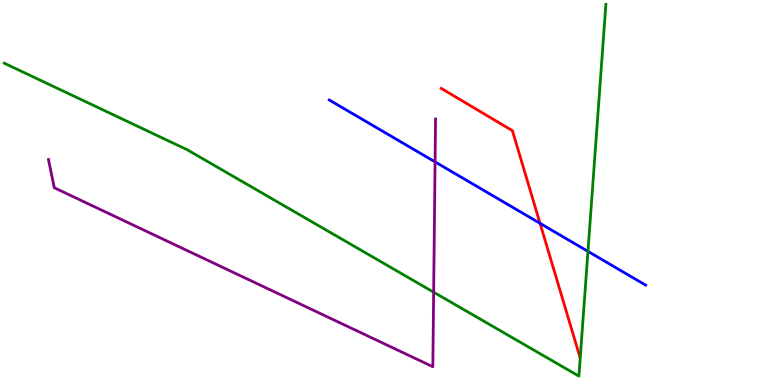[{'lines': ['blue', 'red'], 'intersections': [{'x': 6.97, 'y': 4.2}]}, {'lines': ['green', 'red'], 'intersections': []}, {'lines': ['purple', 'red'], 'intersections': []}, {'lines': ['blue', 'green'], 'intersections': [{'x': 7.59, 'y': 3.47}]}, {'lines': ['blue', 'purple'], 'intersections': [{'x': 5.61, 'y': 5.79}]}, {'lines': ['green', 'purple'], 'intersections': [{'x': 5.6, 'y': 2.41}]}]